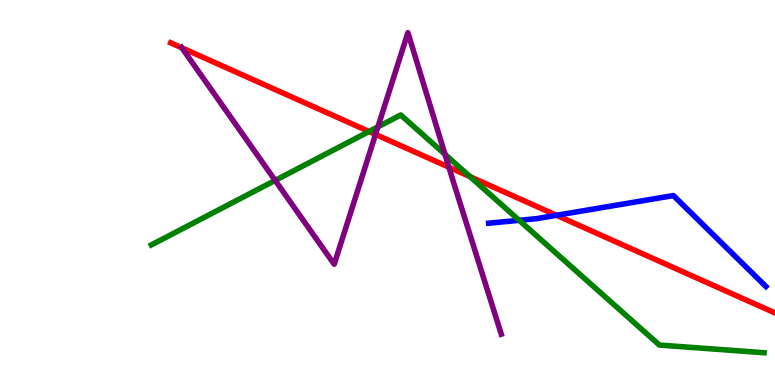[{'lines': ['blue', 'red'], 'intersections': [{'x': 7.18, 'y': 4.41}]}, {'lines': ['green', 'red'], 'intersections': [{'x': 4.76, 'y': 6.58}, {'x': 6.07, 'y': 5.41}]}, {'lines': ['purple', 'red'], 'intersections': [{'x': 2.35, 'y': 8.76}, {'x': 4.85, 'y': 6.51}, {'x': 5.79, 'y': 5.66}]}, {'lines': ['blue', 'green'], 'intersections': [{'x': 6.7, 'y': 4.28}]}, {'lines': ['blue', 'purple'], 'intersections': []}, {'lines': ['green', 'purple'], 'intersections': [{'x': 3.55, 'y': 5.31}, {'x': 4.88, 'y': 6.7}, {'x': 5.74, 'y': 5.99}]}]